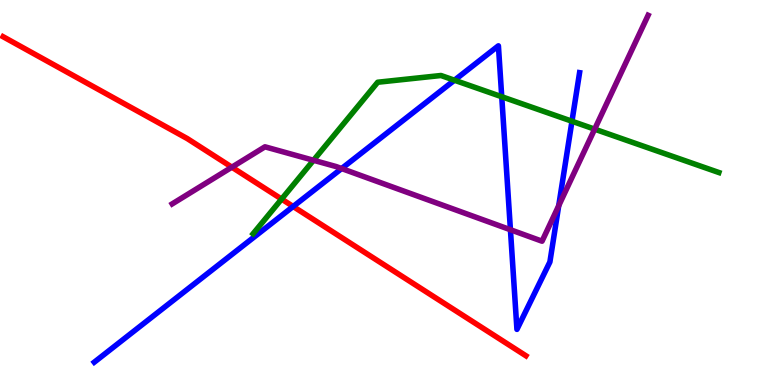[{'lines': ['blue', 'red'], 'intersections': [{'x': 3.78, 'y': 4.64}]}, {'lines': ['green', 'red'], 'intersections': [{'x': 3.63, 'y': 4.83}]}, {'lines': ['purple', 'red'], 'intersections': [{'x': 2.99, 'y': 5.66}]}, {'lines': ['blue', 'green'], 'intersections': [{'x': 5.86, 'y': 7.92}, {'x': 6.47, 'y': 7.49}, {'x': 7.38, 'y': 6.85}]}, {'lines': ['blue', 'purple'], 'intersections': [{'x': 4.41, 'y': 5.62}, {'x': 6.59, 'y': 4.03}, {'x': 7.21, 'y': 4.66}]}, {'lines': ['green', 'purple'], 'intersections': [{'x': 4.05, 'y': 5.84}, {'x': 7.67, 'y': 6.65}]}]